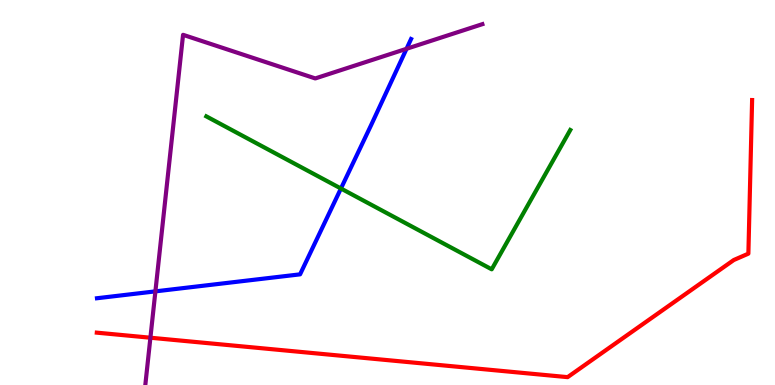[{'lines': ['blue', 'red'], 'intersections': []}, {'lines': ['green', 'red'], 'intersections': []}, {'lines': ['purple', 'red'], 'intersections': [{'x': 1.94, 'y': 1.23}]}, {'lines': ['blue', 'green'], 'intersections': [{'x': 4.4, 'y': 5.1}]}, {'lines': ['blue', 'purple'], 'intersections': [{'x': 2.01, 'y': 2.43}, {'x': 5.25, 'y': 8.73}]}, {'lines': ['green', 'purple'], 'intersections': []}]